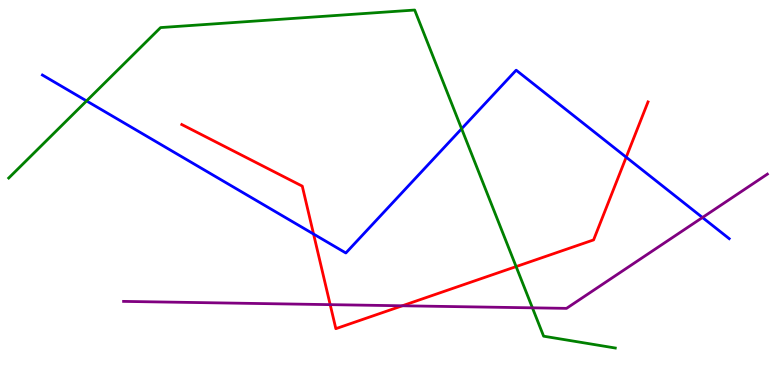[{'lines': ['blue', 'red'], 'intersections': [{'x': 4.05, 'y': 3.92}, {'x': 8.08, 'y': 5.92}]}, {'lines': ['green', 'red'], 'intersections': [{'x': 6.66, 'y': 3.08}]}, {'lines': ['purple', 'red'], 'intersections': [{'x': 4.26, 'y': 2.09}, {'x': 5.19, 'y': 2.06}]}, {'lines': ['blue', 'green'], 'intersections': [{'x': 1.12, 'y': 7.38}, {'x': 5.96, 'y': 6.66}]}, {'lines': ['blue', 'purple'], 'intersections': [{'x': 9.06, 'y': 4.35}]}, {'lines': ['green', 'purple'], 'intersections': [{'x': 6.87, 'y': 2.0}]}]